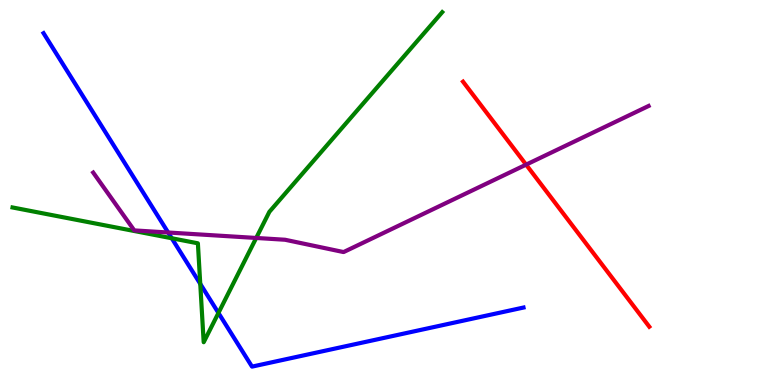[{'lines': ['blue', 'red'], 'intersections': []}, {'lines': ['green', 'red'], 'intersections': []}, {'lines': ['purple', 'red'], 'intersections': [{'x': 6.79, 'y': 5.72}]}, {'lines': ['blue', 'green'], 'intersections': [{'x': 2.22, 'y': 3.81}, {'x': 2.58, 'y': 2.63}, {'x': 2.82, 'y': 1.87}]}, {'lines': ['blue', 'purple'], 'intersections': [{'x': 2.17, 'y': 3.96}]}, {'lines': ['green', 'purple'], 'intersections': [{'x': 3.31, 'y': 3.82}]}]